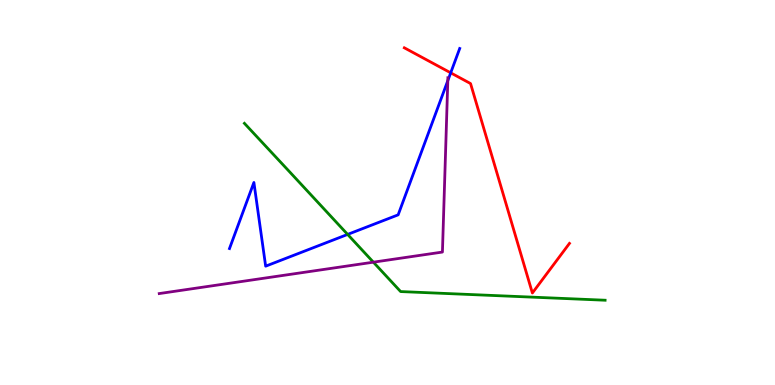[{'lines': ['blue', 'red'], 'intersections': [{'x': 5.82, 'y': 8.11}]}, {'lines': ['green', 'red'], 'intersections': []}, {'lines': ['purple', 'red'], 'intersections': []}, {'lines': ['blue', 'green'], 'intersections': [{'x': 4.49, 'y': 3.91}]}, {'lines': ['blue', 'purple'], 'intersections': [{'x': 5.78, 'y': 7.91}]}, {'lines': ['green', 'purple'], 'intersections': [{'x': 4.82, 'y': 3.19}]}]